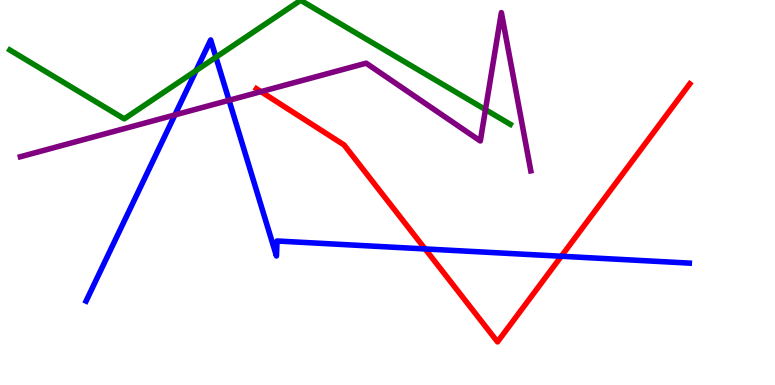[{'lines': ['blue', 'red'], 'intersections': [{'x': 5.49, 'y': 3.53}, {'x': 7.24, 'y': 3.34}]}, {'lines': ['green', 'red'], 'intersections': []}, {'lines': ['purple', 'red'], 'intersections': [{'x': 3.37, 'y': 7.62}]}, {'lines': ['blue', 'green'], 'intersections': [{'x': 2.53, 'y': 8.17}, {'x': 2.79, 'y': 8.51}]}, {'lines': ['blue', 'purple'], 'intersections': [{'x': 2.26, 'y': 7.01}, {'x': 2.96, 'y': 7.4}]}, {'lines': ['green', 'purple'], 'intersections': [{'x': 6.26, 'y': 7.15}]}]